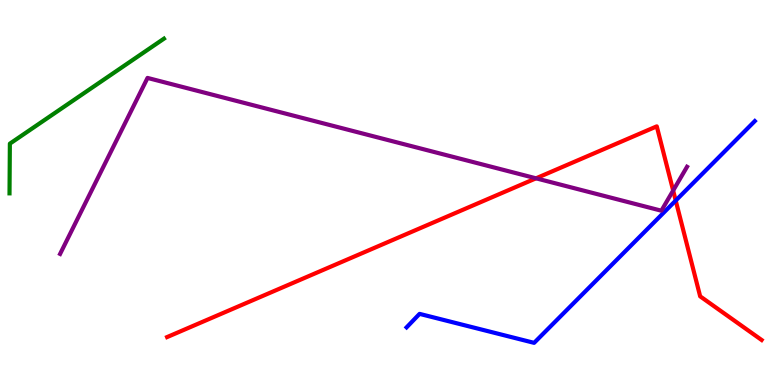[{'lines': ['blue', 'red'], 'intersections': [{'x': 8.72, 'y': 4.79}]}, {'lines': ['green', 'red'], 'intersections': []}, {'lines': ['purple', 'red'], 'intersections': [{'x': 6.92, 'y': 5.37}, {'x': 8.69, 'y': 5.05}]}, {'lines': ['blue', 'green'], 'intersections': []}, {'lines': ['blue', 'purple'], 'intersections': []}, {'lines': ['green', 'purple'], 'intersections': []}]